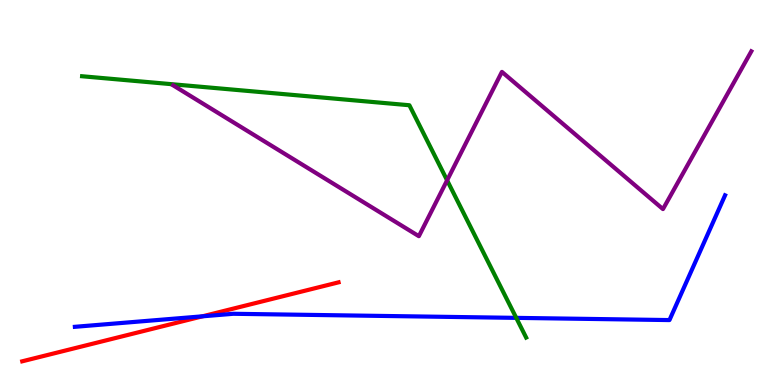[{'lines': ['blue', 'red'], 'intersections': [{'x': 2.61, 'y': 1.78}]}, {'lines': ['green', 'red'], 'intersections': []}, {'lines': ['purple', 'red'], 'intersections': []}, {'lines': ['blue', 'green'], 'intersections': [{'x': 6.66, 'y': 1.74}]}, {'lines': ['blue', 'purple'], 'intersections': []}, {'lines': ['green', 'purple'], 'intersections': [{'x': 5.77, 'y': 5.32}]}]